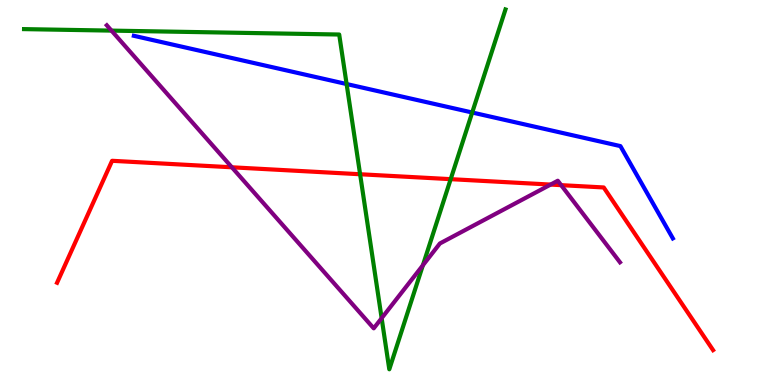[{'lines': ['blue', 'red'], 'intersections': []}, {'lines': ['green', 'red'], 'intersections': [{'x': 4.65, 'y': 5.47}, {'x': 5.82, 'y': 5.35}]}, {'lines': ['purple', 'red'], 'intersections': [{'x': 2.99, 'y': 5.65}, {'x': 7.1, 'y': 5.21}, {'x': 7.24, 'y': 5.19}]}, {'lines': ['blue', 'green'], 'intersections': [{'x': 4.47, 'y': 7.82}, {'x': 6.09, 'y': 7.08}]}, {'lines': ['blue', 'purple'], 'intersections': []}, {'lines': ['green', 'purple'], 'intersections': [{'x': 1.44, 'y': 9.2}, {'x': 4.92, 'y': 1.74}, {'x': 5.46, 'y': 3.11}]}]